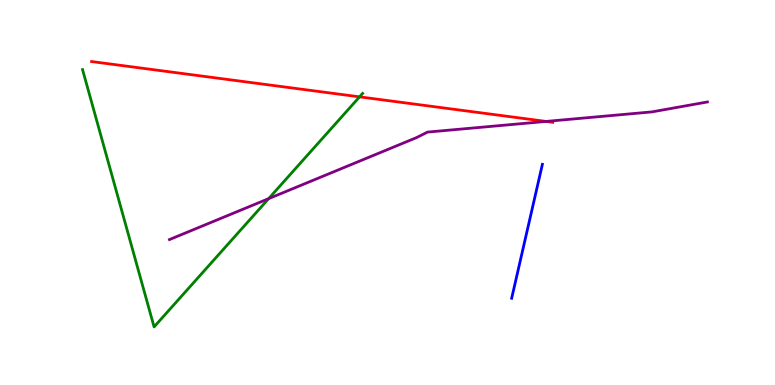[{'lines': ['blue', 'red'], 'intersections': []}, {'lines': ['green', 'red'], 'intersections': [{'x': 4.64, 'y': 7.48}]}, {'lines': ['purple', 'red'], 'intersections': [{'x': 7.05, 'y': 6.85}]}, {'lines': ['blue', 'green'], 'intersections': []}, {'lines': ['blue', 'purple'], 'intersections': []}, {'lines': ['green', 'purple'], 'intersections': [{'x': 3.47, 'y': 4.84}]}]